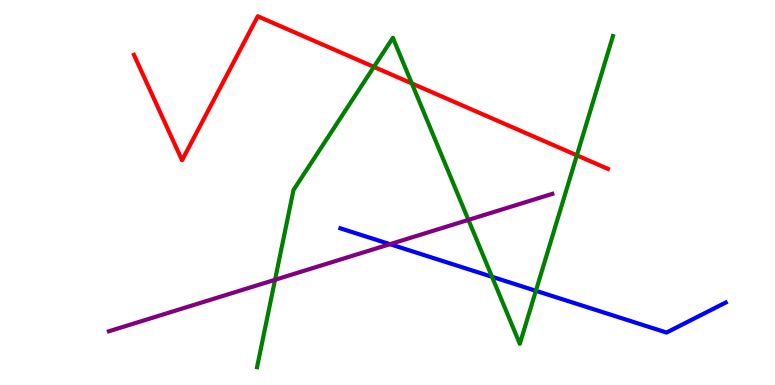[{'lines': ['blue', 'red'], 'intersections': []}, {'lines': ['green', 'red'], 'intersections': [{'x': 4.82, 'y': 8.26}, {'x': 5.31, 'y': 7.83}, {'x': 7.44, 'y': 5.97}]}, {'lines': ['purple', 'red'], 'intersections': []}, {'lines': ['blue', 'green'], 'intersections': [{'x': 6.35, 'y': 2.81}, {'x': 6.91, 'y': 2.45}]}, {'lines': ['blue', 'purple'], 'intersections': [{'x': 5.03, 'y': 3.66}]}, {'lines': ['green', 'purple'], 'intersections': [{'x': 3.55, 'y': 2.73}, {'x': 6.04, 'y': 4.29}]}]